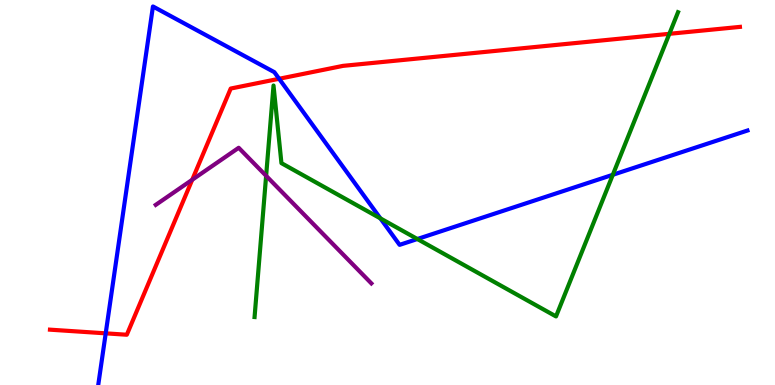[{'lines': ['blue', 'red'], 'intersections': [{'x': 1.36, 'y': 1.34}, {'x': 3.6, 'y': 7.95}]}, {'lines': ['green', 'red'], 'intersections': [{'x': 8.64, 'y': 9.12}]}, {'lines': ['purple', 'red'], 'intersections': [{'x': 2.48, 'y': 5.33}]}, {'lines': ['blue', 'green'], 'intersections': [{'x': 4.91, 'y': 4.33}, {'x': 5.39, 'y': 3.79}, {'x': 7.91, 'y': 5.46}]}, {'lines': ['blue', 'purple'], 'intersections': []}, {'lines': ['green', 'purple'], 'intersections': [{'x': 3.43, 'y': 5.43}]}]